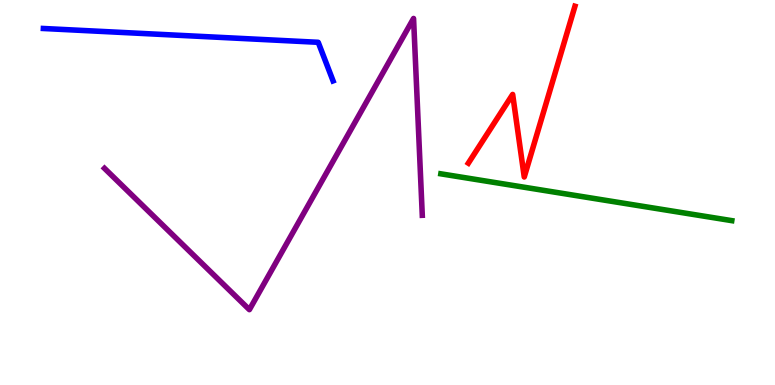[{'lines': ['blue', 'red'], 'intersections': []}, {'lines': ['green', 'red'], 'intersections': []}, {'lines': ['purple', 'red'], 'intersections': []}, {'lines': ['blue', 'green'], 'intersections': []}, {'lines': ['blue', 'purple'], 'intersections': []}, {'lines': ['green', 'purple'], 'intersections': []}]